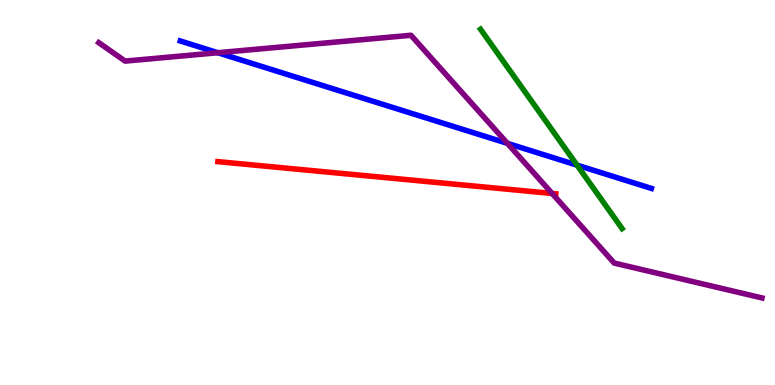[{'lines': ['blue', 'red'], 'intersections': []}, {'lines': ['green', 'red'], 'intersections': []}, {'lines': ['purple', 'red'], 'intersections': [{'x': 7.12, 'y': 4.97}]}, {'lines': ['blue', 'green'], 'intersections': [{'x': 7.45, 'y': 5.71}]}, {'lines': ['blue', 'purple'], 'intersections': [{'x': 2.81, 'y': 8.63}, {'x': 6.55, 'y': 6.28}]}, {'lines': ['green', 'purple'], 'intersections': []}]